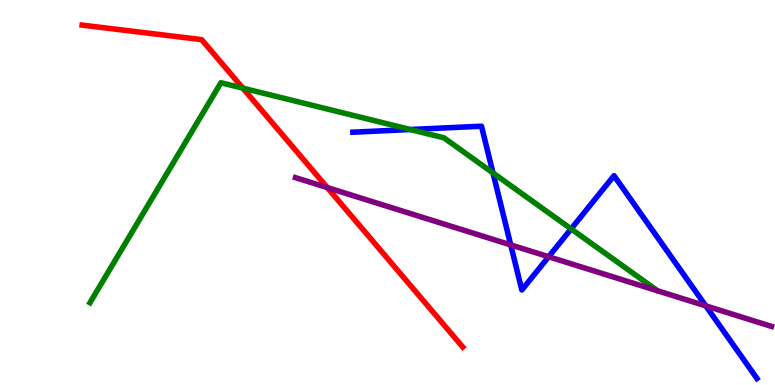[{'lines': ['blue', 'red'], 'intersections': []}, {'lines': ['green', 'red'], 'intersections': [{'x': 3.13, 'y': 7.71}]}, {'lines': ['purple', 'red'], 'intersections': [{'x': 4.22, 'y': 5.13}]}, {'lines': ['blue', 'green'], 'intersections': [{'x': 5.29, 'y': 6.64}, {'x': 6.36, 'y': 5.51}, {'x': 7.37, 'y': 4.05}]}, {'lines': ['blue', 'purple'], 'intersections': [{'x': 6.59, 'y': 3.64}, {'x': 7.08, 'y': 3.33}, {'x': 9.11, 'y': 2.06}]}, {'lines': ['green', 'purple'], 'intersections': []}]